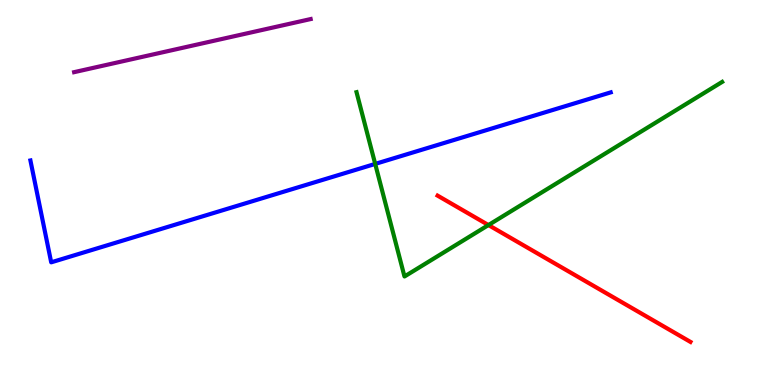[{'lines': ['blue', 'red'], 'intersections': []}, {'lines': ['green', 'red'], 'intersections': [{'x': 6.3, 'y': 4.15}]}, {'lines': ['purple', 'red'], 'intersections': []}, {'lines': ['blue', 'green'], 'intersections': [{'x': 4.84, 'y': 5.74}]}, {'lines': ['blue', 'purple'], 'intersections': []}, {'lines': ['green', 'purple'], 'intersections': []}]